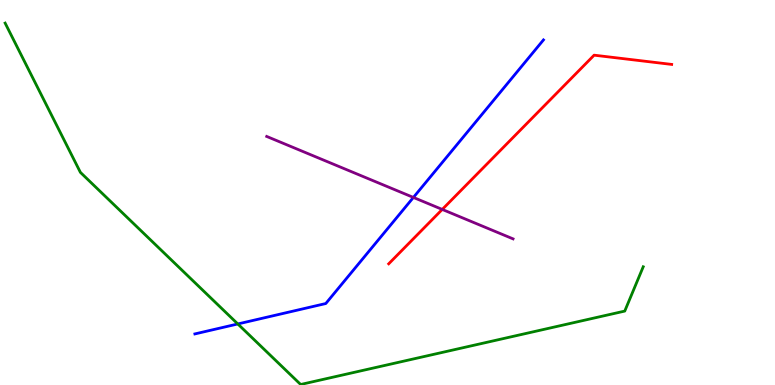[{'lines': ['blue', 'red'], 'intersections': []}, {'lines': ['green', 'red'], 'intersections': []}, {'lines': ['purple', 'red'], 'intersections': [{'x': 5.71, 'y': 4.56}]}, {'lines': ['blue', 'green'], 'intersections': [{'x': 3.07, 'y': 1.59}]}, {'lines': ['blue', 'purple'], 'intersections': [{'x': 5.33, 'y': 4.87}]}, {'lines': ['green', 'purple'], 'intersections': []}]